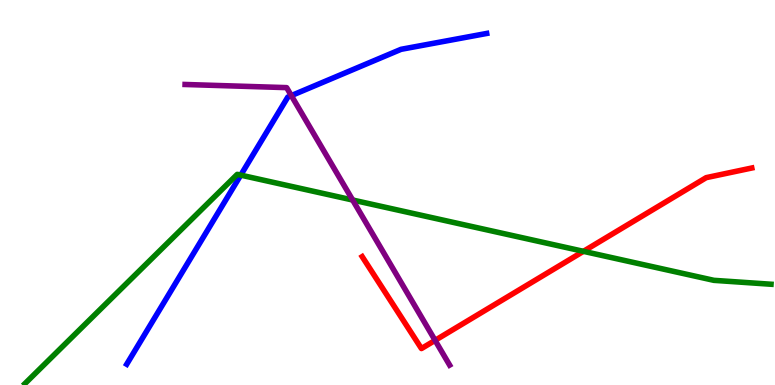[{'lines': ['blue', 'red'], 'intersections': []}, {'lines': ['green', 'red'], 'intersections': [{'x': 7.53, 'y': 3.47}]}, {'lines': ['purple', 'red'], 'intersections': [{'x': 5.61, 'y': 1.16}]}, {'lines': ['blue', 'green'], 'intersections': [{'x': 3.11, 'y': 5.45}]}, {'lines': ['blue', 'purple'], 'intersections': [{'x': 3.76, 'y': 7.52}]}, {'lines': ['green', 'purple'], 'intersections': [{'x': 4.55, 'y': 4.8}]}]